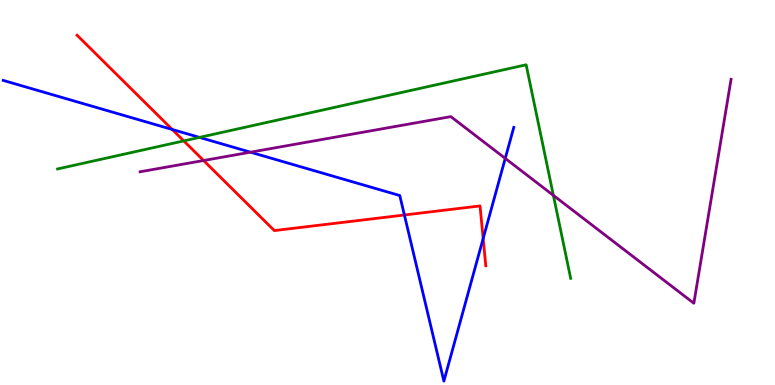[{'lines': ['blue', 'red'], 'intersections': [{'x': 2.22, 'y': 6.64}, {'x': 5.22, 'y': 4.42}, {'x': 6.23, 'y': 3.8}]}, {'lines': ['green', 'red'], 'intersections': [{'x': 2.37, 'y': 6.34}]}, {'lines': ['purple', 'red'], 'intersections': [{'x': 2.63, 'y': 5.83}]}, {'lines': ['blue', 'green'], 'intersections': [{'x': 2.57, 'y': 6.43}]}, {'lines': ['blue', 'purple'], 'intersections': [{'x': 3.23, 'y': 6.05}, {'x': 6.52, 'y': 5.89}]}, {'lines': ['green', 'purple'], 'intersections': [{'x': 7.14, 'y': 4.93}]}]